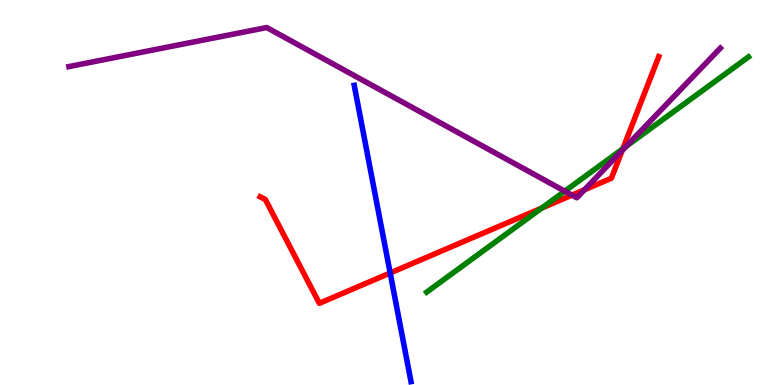[{'lines': ['blue', 'red'], 'intersections': [{'x': 5.03, 'y': 2.91}]}, {'lines': ['green', 'red'], 'intersections': [{'x': 6.99, 'y': 4.59}, {'x': 8.04, 'y': 6.14}]}, {'lines': ['purple', 'red'], 'intersections': [{'x': 7.38, 'y': 4.93}, {'x': 7.54, 'y': 5.07}, {'x': 8.03, 'y': 6.09}]}, {'lines': ['blue', 'green'], 'intersections': []}, {'lines': ['blue', 'purple'], 'intersections': []}, {'lines': ['green', 'purple'], 'intersections': [{'x': 7.29, 'y': 5.03}, {'x': 8.08, 'y': 6.2}]}]